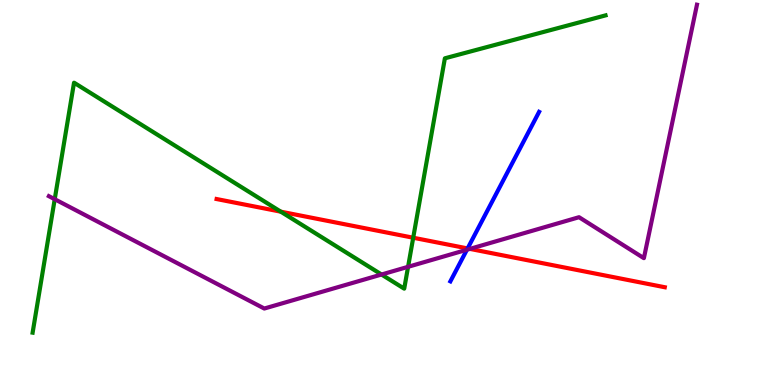[{'lines': ['blue', 'red'], 'intersections': [{'x': 6.03, 'y': 3.55}]}, {'lines': ['green', 'red'], 'intersections': [{'x': 3.62, 'y': 4.5}, {'x': 5.33, 'y': 3.83}]}, {'lines': ['purple', 'red'], 'intersections': [{'x': 6.06, 'y': 3.54}]}, {'lines': ['blue', 'green'], 'intersections': []}, {'lines': ['blue', 'purple'], 'intersections': [{'x': 6.02, 'y': 3.51}]}, {'lines': ['green', 'purple'], 'intersections': [{'x': 0.706, 'y': 4.83}, {'x': 4.92, 'y': 2.87}, {'x': 5.27, 'y': 3.07}]}]